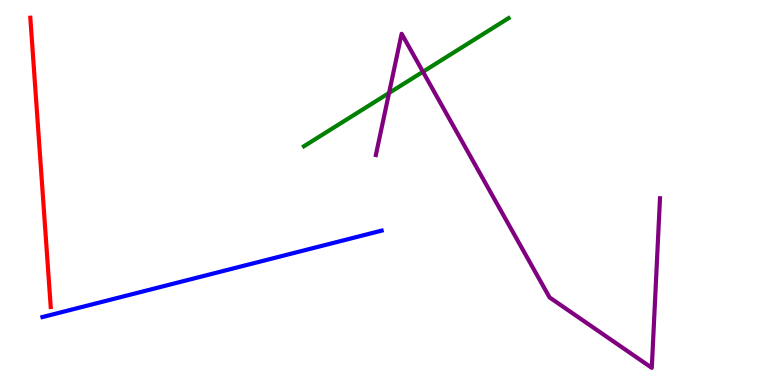[{'lines': ['blue', 'red'], 'intersections': []}, {'lines': ['green', 'red'], 'intersections': []}, {'lines': ['purple', 'red'], 'intersections': []}, {'lines': ['blue', 'green'], 'intersections': []}, {'lines': ['blue', 'purple'], 'intersections': []}, {'lines': ['green', 'purple'], 'intersections': [{'x': 5.02, 'y': 7.58}, {'x': 5.46, 'y': 8.14}]}]